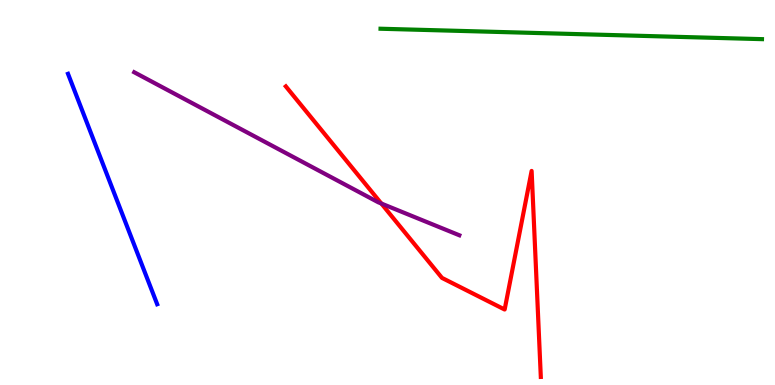[{'lines': ['blue', 'red'], 'intersections': []}, {'lines': ['green', 'red'], 'intersections': []}, {'lines': ['purple', 'red'], 'intersections': [{'x': 4.92, 'y': 4.71}]}, {'lines': ['blue', 'green'], 'intersections': []}, {'lines': ['blue', 'purple'], 'intersections': []}, {'lines': ['green', 'purple'], 'intersections': []}]